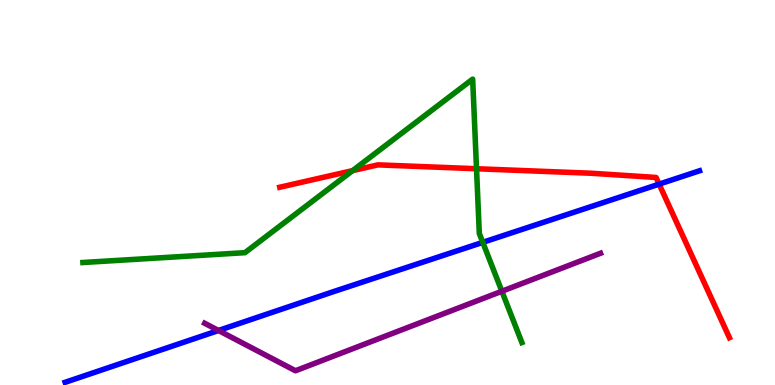[{'lines': ['blue', 'red'], 'intersections': [{'x': 8.5, 'y': 5.22}]}, {'lines': ['green', 'red'], 'intersections': [{'x': 4.55, 'y': 5.57}, {'x': 6.15, 'y': 5.62}]}, {'lines': ['purple', 'red'], 'intersections': []}, {'lines': ['blue', 'green'], 'intersections': [{'x': 6.23, 'y': 3.71}]}, {'lines': ['blue', 'purple'], 'intersections': [{'x': 2.82, 'y': 1.42}]}, {'lines': ['green', 'purple'], 'intersections': [{'x': 6.48, 'y': 2.43}]}]